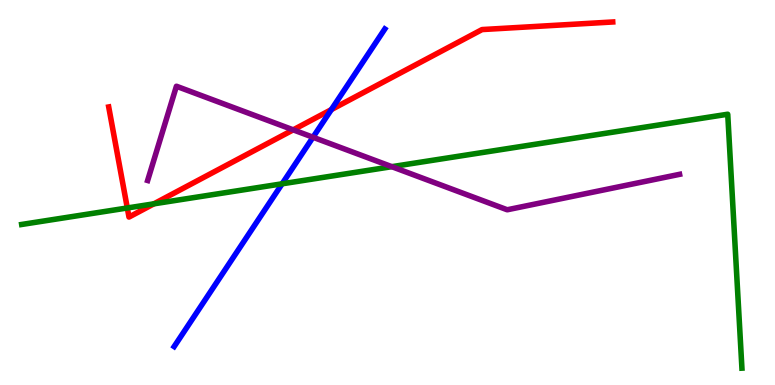[{'lines': ['blue', 'red'], 'intersections': [{'x': 4.28, 'y': 7.15}]}, {'lines': ['green', 'red'], 'intersections': [{'x': 1.64, 'y': 4.6}, {'x': 1.99, 'y': 4.71}]}, {'lines': ['purple', 'red'], 'intersections': [{'x': 3.78, 'y': 6.63}]}, {'lines': ['blue', 'green'], 'intersections': [{'x': 3.64, 'y': 5.23}]}, {'lines': ['blue', 'purple'], 'intersections': [{'x': 4.04, 'y': 6.44}]}, {'lines': ['green', 'purple'], 'intersections': [{'x': 5.06, 'y': 5.67}]}]